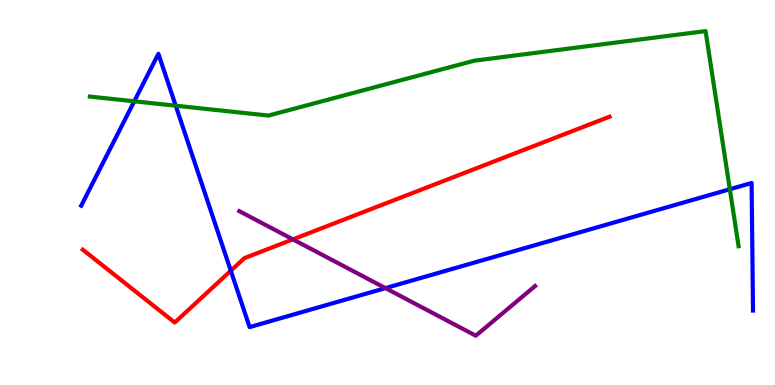[{'lines': ['blue', 'red'], 'intersections': [{'x': 2.98, 'y': 2.97}]}, {'lines': ['green', 'red'], 'intersections': []}, {'lines': ['purple', 'red'], 'intersections': [{'x': 3.78, 'y': 3.78}]}, {'lines': ['blue', 'green'], 'intersections': [{'x': 1.73, 'y': 7.37}, {'x': 2.27, 'y': 7.25}, {'x': 9.42, 'y': 5.08}]}, {'lines': ['blue', 'purple'], 'intersections': [{'x': 4.97, 'y': 2.52}]}, {'lines': ['green', 'purple'], 'intersections': []}]